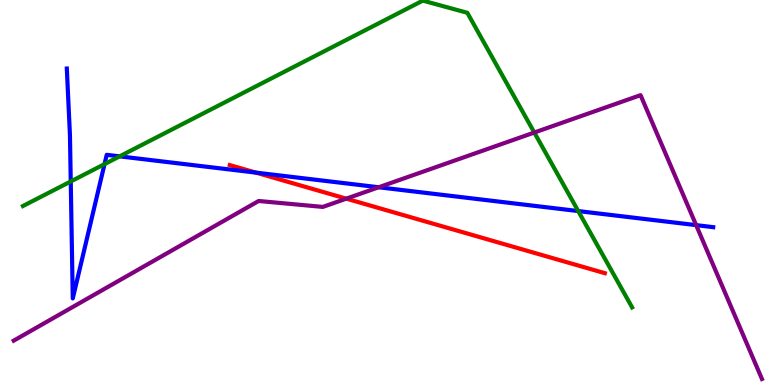[{'lines': ['blue', 'red'], 'intersections': [{'x': 3.3, 'y': 5.52}]}, {'lines': ['green', 'red'], 'intersections': []}, {'lines': ['purple', 'red'], 'intersections': [{'x': 4.47, 'y': 4.84}]}, {'lines': ['blue', 'green'], 'intersections': [{'x': 0.913, 'y': 5.29}, {'x': 1.35, 'y': 5.74}, {'x': 1.54, 'y': 5.94}, {'x': 7.46, 'y': 4.52}]}, {'lines': ['blue', 'purple'], 'intersections': [{'x': 4.89, 'y': 5.14}, {'x': 8.98, 'y': 4.15}]}, {'lines': ['green', 'purple'], 'intersections': [{'x': 6.89, 'y': 6.56}]}]